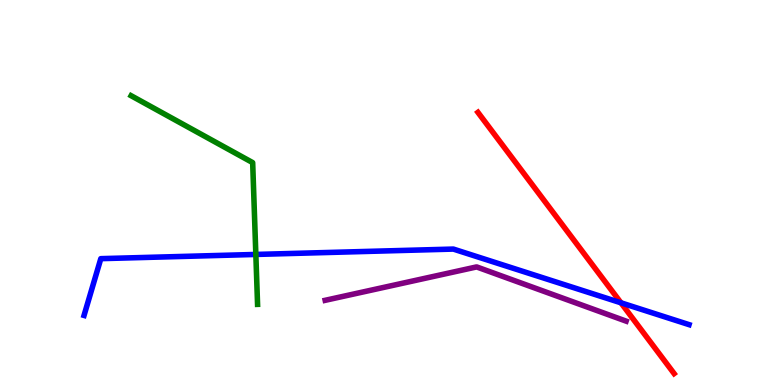[{'lines': ['blue', 'red'], 'intersections': [{'x': 8.01, 'y': 2.13}]}, {'lines': ['green', 'red'], 'intersections': []}, {'lines': ['purple', 'red'], 'intersections': []}, {'lines': ['blue', 'green'], 'intersections': [{'x': 3.3, 'y': 3.39}]}, {'lines': ['blue', 'purple'], 'intersections': []}, {'lines': ['green', 'purple'], 'intersections': []}]